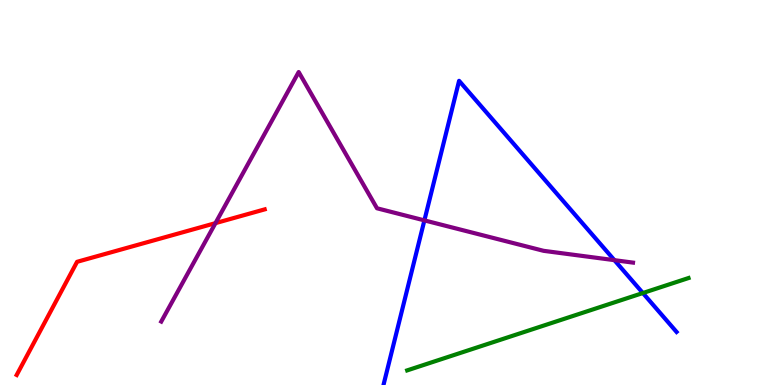[{'lines': ['blue', 'red'], 'intersections': []}, {'lines': ['green', 'red'], 'intersections': []}, {'lines': ['purple', 'red'], 'intersections': [{'x': 2.78, 'y': 4.2}]}, {'lines': ['blue', 'green'], 'intersections': [{'x': 8.3, 'y': 2.39}]}, {'lines': ['blue', 'purple'], 'intersections': [{'x': 5.48, 'y': 4.28}, {'x': 7.93, 'y': 3.24}]}, {'lines': ['green', 'purple'], 'intersections': []}]